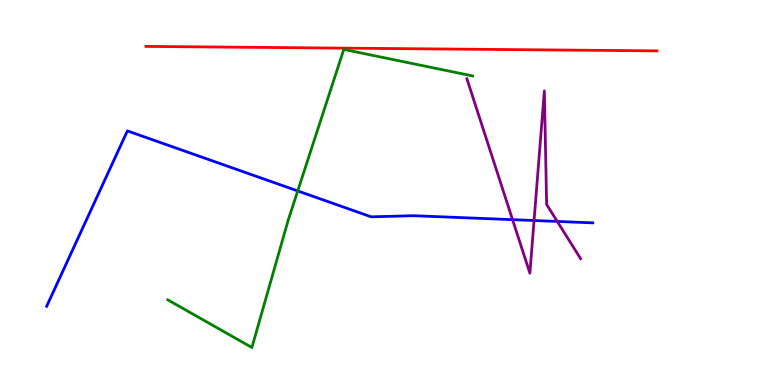[{'lines': ['blue', 'red'], 'intersections': []}, {'lines': ['green', 'red'], 'intersections': []}, {'lines': ['purple', 'red'], 'intersections': []}, {'lines': ['blue', 'green'], 'intersections': [{'x': 3.84, 'y': 5.04}]}, {'lines': ['blue', 'purple'], 'intersections': [{'x': 6.61, 'y': 4.29}, {'x': 6.89, 'y': 4.27}, {'x': 7.19, 'y': 4.25}]}, {'lines': ['green', 'purple'], 'intersections': []}]